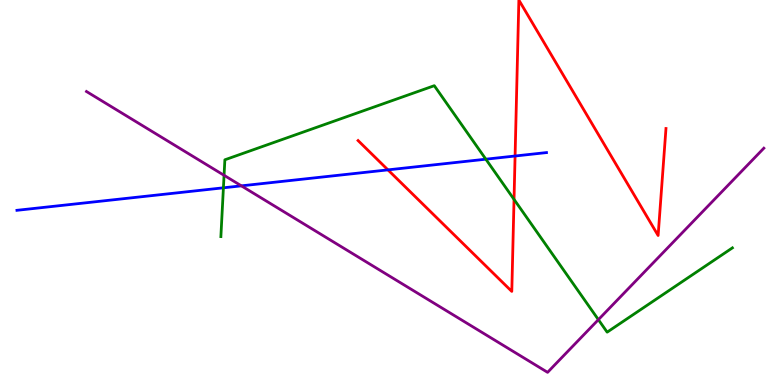[{'lines': ['blue', 'red'], 'intersections': [{'x': 5.01, 'y': 5.59}, {'x': 6.65, 'y': 5.95}]}, {'lines': ['green', 'red'], 'intersections': [{'x': 6.63, 'y': 4.82}]}, {'lines': ['purple', 'red'], 'intersections': []}, {'lines': ['blue', 'green'], 'intersections': [{'x': 2.88, 'y': 5.12}, {'x': 6.27, 'y': 5.87}]}, {'lines': ['blue', 'purple'], 'intersections': [{'x': 3.11, 'y': 5.17}]}, {'lines': ['green', 'purple'], 'intersections': [{'x': 2.89, 'y': 5.45}, {'x': 7.72, 'y': 1.7}]}]